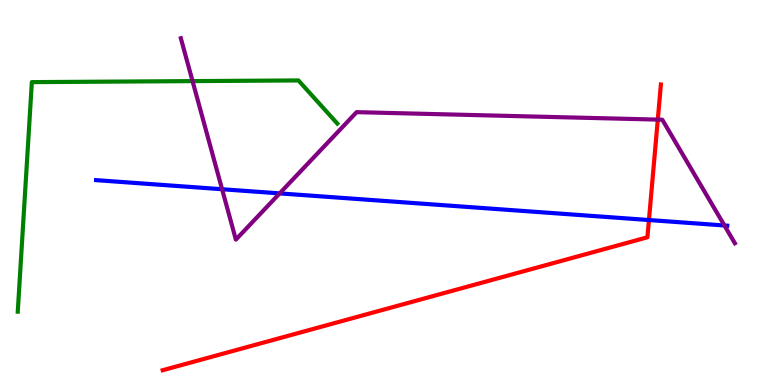[{'lines': ['blue', 'red'], 'intersections': [{'x': 8.37, 'y': 4.28}]}, {'lines': ['green', 'red'], 'intersections': []}, {'lines': ['purple', 'red'], 'intersections': [{'x': 8.49, 'y': 6.89}]}, {'lines': ['blue', 'green'], 'intersections': []}, {'lines': ['blue', 'purple'], 'intersections': [{'x': 2.87, 'y': 5.08}, {'x': 3.61, 'y': 4.98}, {'x': 9.35, 'y': 4.14}]}, {'lines': ['green', 'purple'], 'intersections': [{'x': 2.48, 'y': 7.89}]}]